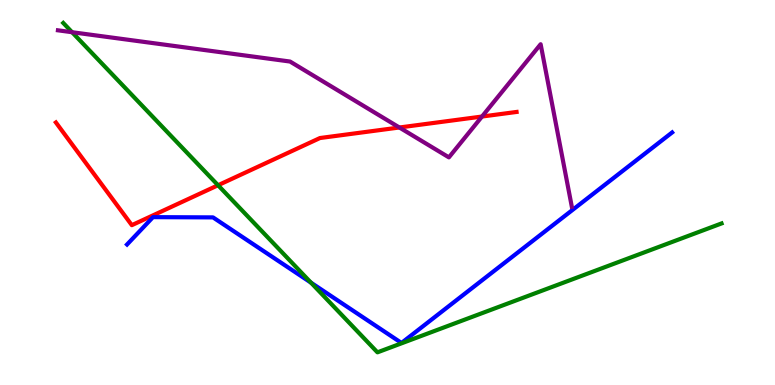[{'lines': ['blue', 'red'], 'intersections': []}, {'lines': ['green', 'red'], 'intersections': [{'x': 2.81, 'y': 5.19}]}, {'lines': ['purple', 'red'], 'intersections': [{'x': 5.15, 'y': 6.69}, {'x': 6.22, 'y': 6.97}]}, {'lines': ['blue', 'green'], 'intersections': [{'x': 4.01, 'y': 2.66}]}, {'lines': ['blue', 'purple'], 'intersections': []}, {'lines': ['green', 'purple'], 'intersections': [{'x': 0.93, 'y': 9.16}]}]